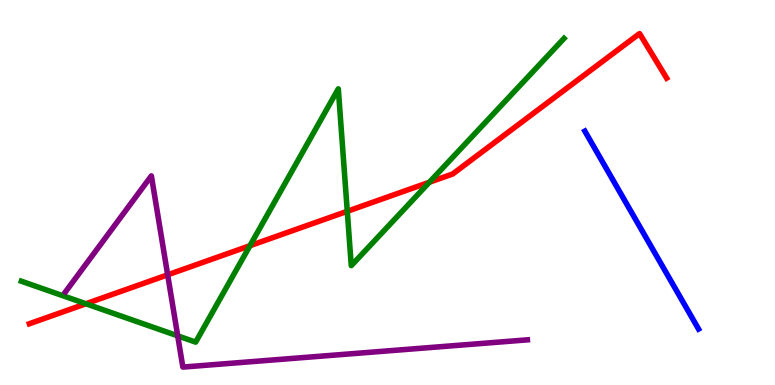[{'lines': ['blue', 'red'], 'intersections': []}, {'lines': ['green', 'red'], 'intersections': [{'x': 1.11, 'y': 2.11}, {'x': 3.23, 'y': 3.62}, {'x': 4.48, 'y': 4.51}, {'x': 5.54, 'y': 5.27}]}, {'lines': ['purple', 'red'], 'intersections': [{'x': 2.16, 'y': 2.86}]}, {'lines': ['blue', 'green'], 'intersections': []}, {'lines': ['blue', 'purple'], 'intersections': []}, {'lines': ['green', 'purple'], 'intersections': [{'x': 2.29, 'y': 1.28}]}]